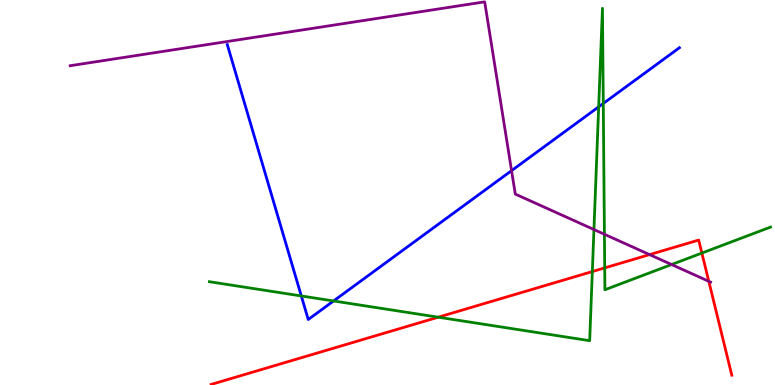[{'lines': ['blue', 'red'], 'intersections': []}, {'lines': ['green', 'red'], 'intersections': [{'x': 5.65, 'y': 1.76}, {'x': 7.64, 'y': 2.95}, {'x': 7.8, 'y': 3.04}, {'x': 9.06, 'y': 3.43}]}, {'lines': ['purple', 'red'], 'intersections': [{'x': 8.38, 'y': 3.39}, {'x': 9.15, 'y': 2.69}]}, {'lines': ['blue', 'green'], 'intersections': [{'x': 3.89, 'y': 2.31}, {'x': 4.3, 'y': 2.18}, {'x': 7.72, 'y': 7.22}, {'x': 7.78, 'y': 7.31}]}, {'lines': ['blue', 'purple'], 'intersections': [{'x': 6.6, 'y': 5.57}]}, {'lines': ['green', 'purple'], 'intersections': [{'x': 7.66, 'y': 4.04}, {'x': 7.8, 'y': 3.92}, {'x': 8.67, 'y': 3.13}]}]